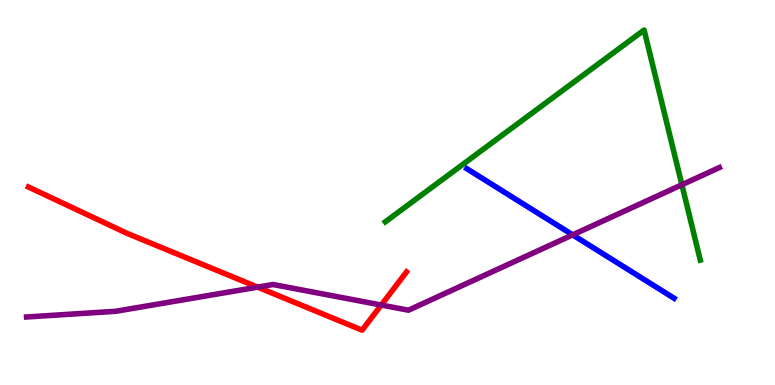[{'lines': ['blue', 'red'], 'intersections': []}, {'lines': ['green', 'red'], 'intersections': []}, {'lines': ['purple', 'red'], 'intersections': [{'x': 3.32, 'y': 2.54}, {'x': 4.92, 'y': 2.08}]}, {'lines': ['blue', 'green'], 'intersections': []}, {'lines': ['blue', 'purple'], 'intersections': [{'x': 7.39, 'y': 3.9}]}, {'lines': ['green', 'purple'], 'intersections': [{'x': 8.8, 'y': 5.2}]}]